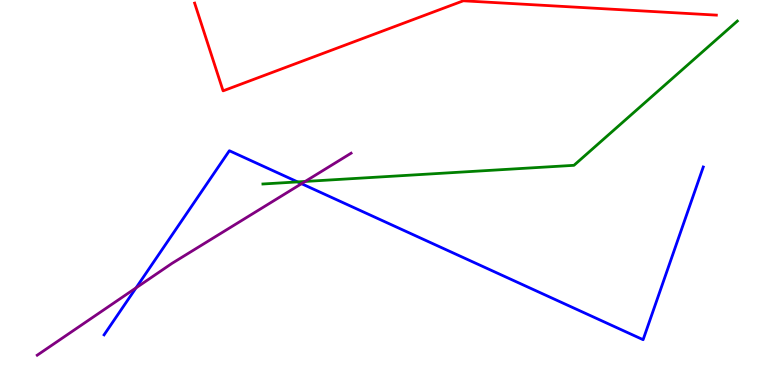[{'lines': ['blue', 'red'], 'intersections': []}, {'lines': ['green', 'red'], 'intersections': []}, {'lines': ['purple', 'red'], 'intersections': []}, {'lines': ['blue', 'green'], 'intersections': [{'x': 3.84, 'y': 5.28}]}, {'lines': ['blue', 'purple'], 'intersections': [{'x': 1.76, 'y': 2.52}, {'x': 3.89, 'y': 5.23}]}, {'lines': ['green', 'purple'], 'intersections': [{'x': 3.94, 'y': 5.29}]}]